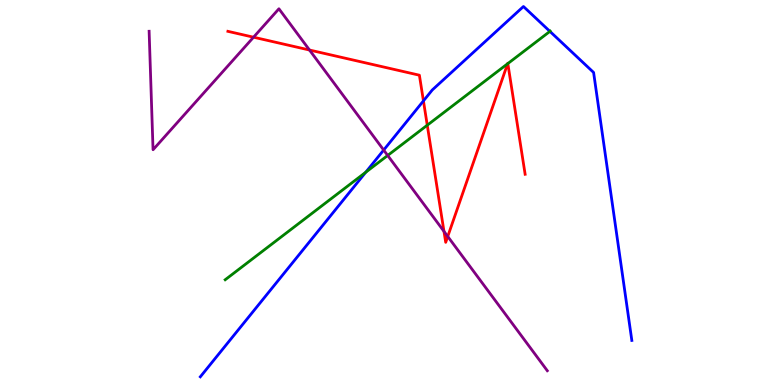[{'lines': ['blue', 'red'], 'intersections': [{'x': 5.46, 'y': 7.38}]}, {'lines': ['green', 'red'], 'intersections': [{'x': 5.51, 'y': 6.75}, {'x': 6.55, 'y': 8.34}, {'x': 6.55, 'y': 8.35}]}, {'lines': ['purple', 'red'], 'intersections': [{'x': 3.27, 'y': 9.03}, {'x': 3.99, 'y': 8.7}, {'x': 5.73, 'y': 3.99}, {'x': 5.78, 'y': 3.86}]}, {'lines': ['blue', 'green'], 'intersections': [{'x': 4.72, 'y': 5.53}, {'x': 7.1, 'y': 9.18}]}, {'lines': ['blue', 'purple'], 'intersections': [{'x': 4.95, 'y': 6.1}]}, {'lines': ['green', 'purple'], 'intersections': [{'x': 5.0, 'y': 5.96}]}]